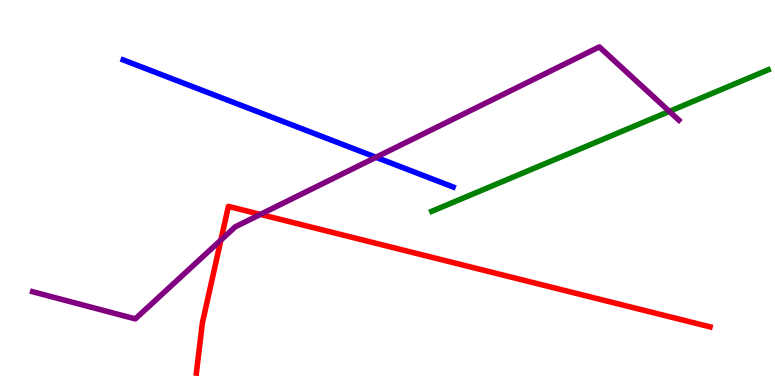[{'lines': ['blue', 'red'], 'intersections': []}, {'lines': ['green', 'red'], 'intersections': []}, {'lines': ['purple', 'red'], 'intersections': [{'x': 2.85, 'y': 3.76}, {'x': 3.36, 'y': 4.43}]}, {'lines': ['blue', 'green'], 'intersections': []}, {'lines': ['blue', 'purple'], 'intersections': [{'x': 4.85, 'y': 5.91}]}, {'lines': ['green', 'purple'], 'intersections': [{'x': 8.64, 'y': 7.11}]}]